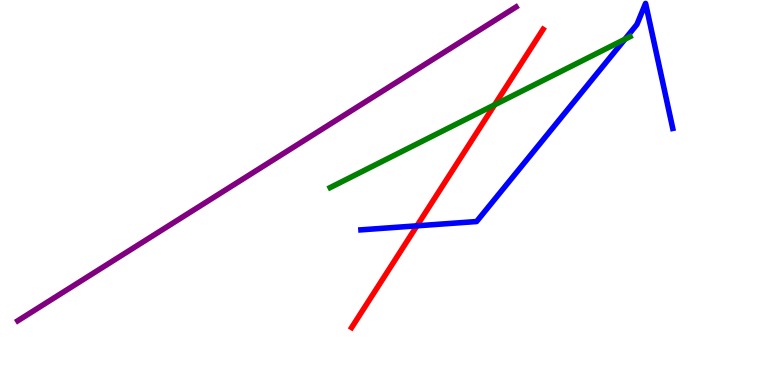[{'lines': ['blue', 'red'], 'intersections': [{'x': 5.38, 'y': 4.13}]}, {'lines': ['green', 'red'], 'intersections': [{'x': 6.38, 'y': 7.28}]}, {'lines': ['purple', 'red'], 'intersections': []}, {'lines': ['blue', 'green'], 'intersections': [{'x': 8.06, 'y': 8.98}]}, {'lines': ['blue', 'purple'], 'intersections': []}, {'lines': ['green', 'purple'], 'intersections': []}]